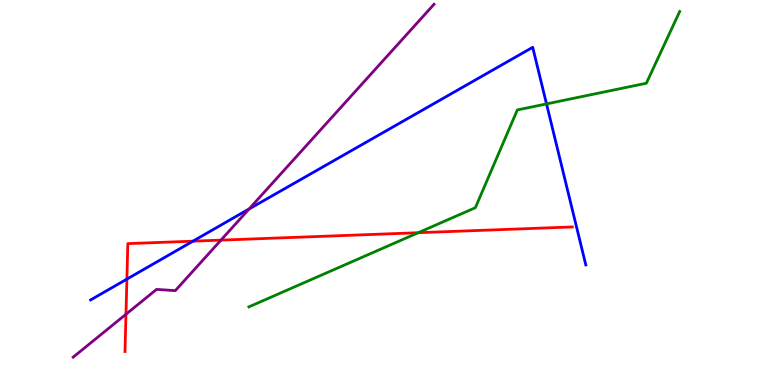[{'lines': ['blue', 'red'], 'intersections': [{'x': 1.64, 'y': 2.75}, {'x': 2.49, 'y': 3.74}]}, {'lines': ['green', 'red'], 'intersections': [{'x': 5.4, 'y': 3.96}]}, {'lines': ['purple', 'red'], 'intersections': [{'x': 1.63, 'y': 1.84}, {'x': 2.85, 'y': 3.76}]}, {'lines': ['blue', 'green'], 'intersections': [{'x': 7.05, 'y': 7.3}]}, {'lines': ['blue', 'purple'], 'intersections': [{'x': 3.21, 'y': 4.57}]}, {'lines': ['green', 'purple'], 'intersections': []}]